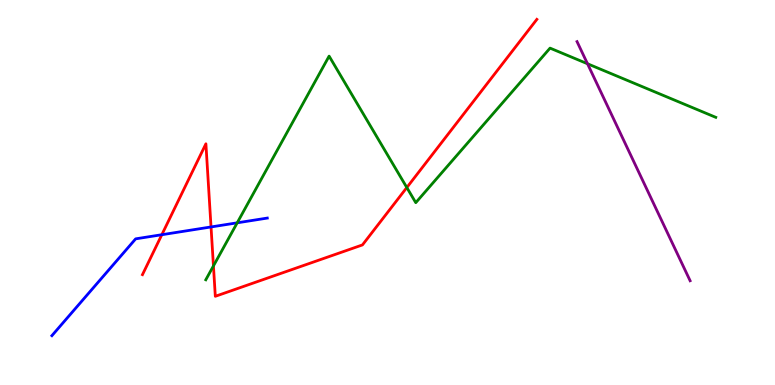[{'lines': ['blue', 'red'], 'intersections': [{'x': 2.09, 'y': 3.9}, {'x': 2.72, 'y': 4.11}]}, {'lines': ['green', 'red'], 'intersections': [{'x': 2.75, 'y': 3.09}, {'x': 5.25, 'y': 5.13}]}, {'lines': ['purple', 'red'], 'intersections': []}, {'lines': ['blue', 'green'], 'intersections': [{'x': 3.06, 'y': 4.21}]}, {'lines': ['blue', 'purple'], 'intersections': []}, {'lines': ['green', 'purple'], 'intersections': [{'x': 7.58, 'y': 8.34}]}]